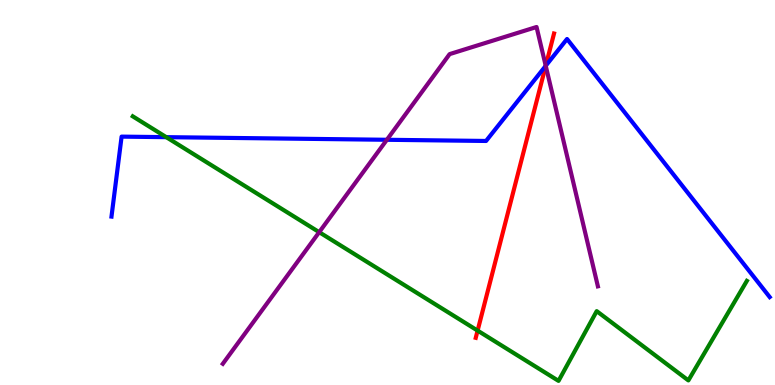[{'lines': ['blue', 'red'], 'intersections': [{'x': 7.04, 'y': 8.29}]}, {'lines': ['green', 'red'], 'intersections': [{'x': 6.16, 'y': 1.41}]}, {'lines': ['purple', 'red'], 'intersections': [{'x': 7.04, 'y': 8.29}]}, {'lines': ['blue', 'green'], 'intersections': [{'x': 2.15, 'y': 6.44}]}, {'lines': ['blue', 'purple'], 'intersections': [{'x': 4.99, 'y': 6.37}, {'x': 7.04, 'y': 8.29}]}, {'lines': ['green', 'purple'], 'intersections': [{'x': 4.12, 'y': 3.97}]}]